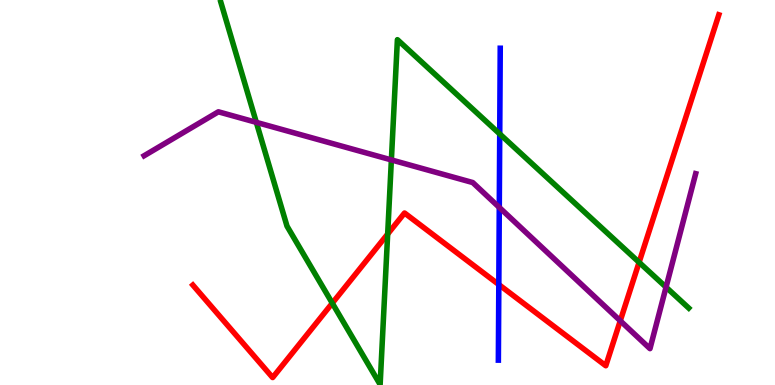[{'lines': ['blue', 'red'], 'intersections': [{'x': 6.44, 'y': 2.61}]}, {'lines': ['green', 'red'], 'intersections': [{'x': 4.29, 'y': 2.13}, {'x': 5.0, 'y': 3.92}, {'x': 8.25, 'y': 3.19}]}, {'lines': ['purple', 'red'], 'intersections': [{'x': 8.0, 'y': 1.67}]}, {'lines': ['blue', 'green'], 'intersections': [{'x': 6.45, 'y': 6.52}]}, {'lines': ['blue', 'purple'], 'intersections': [{'x': 6.44, 'y': 4.61}]}, {'lines': ['green', 'purple'], 'intersections': [{'x': 3.31, 'y': 6.82}, {'x': 5.05, 'y': 5.85}, {'x': 8.59, 'y': 2.54}]}]